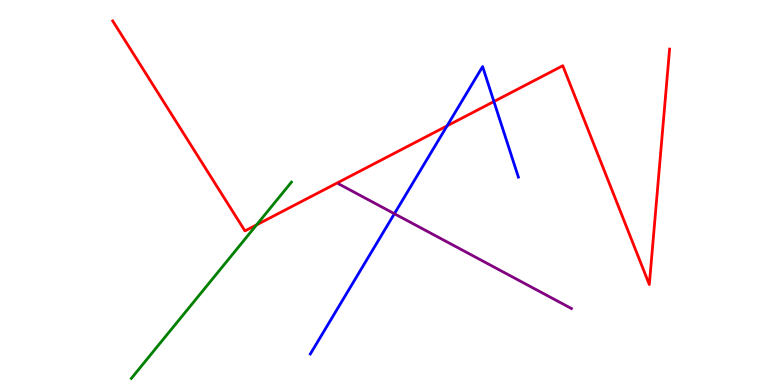[{'lines': ['blue', 'red'], 'intersections': [{'x': 5.77, 'y': 6.73}, {'x': 6.37, 'y': 7.36}]}, {'lines': ['green', 'red'], 'intersections': [{'x': 3.31, 'y': 4.16}]}, {'lines': ['purple', 'red'], 'intersections': []}, {'lines': ['blue', 'green'], 'intersections': []}, {'lines': ['blue', 'purple'], 'intersections': [{'x': 5.09, 'y': 4.45}]}, {'lines': ['green', 'purple'], 'intersections': []}]